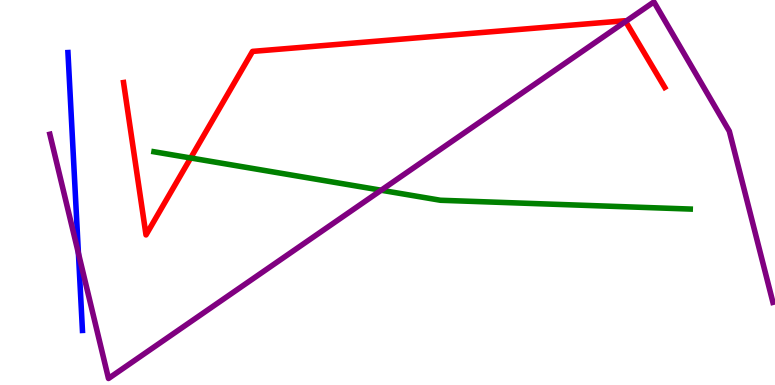[{'lines': ['blue', 'red'], 'intersections': []}, {'lines': ['green', 'red'], 'intersections': [{'x': 2.46, 'y': 5.9}]}, {'lines': ['purple', 'red'], 'intersections': [{'x': 8.07, 'y': 9.44}]}, {'lines': ['blue', 'green'], 'intersections': []}, {'lines': ['blue', 'purple'], 'intersections': [{'x': 1.01, 'y': 3.42}]}, {'lines': ['green', 'purple'], 'intersections': [{'x': 4.92, 'y': 5.06}]}]